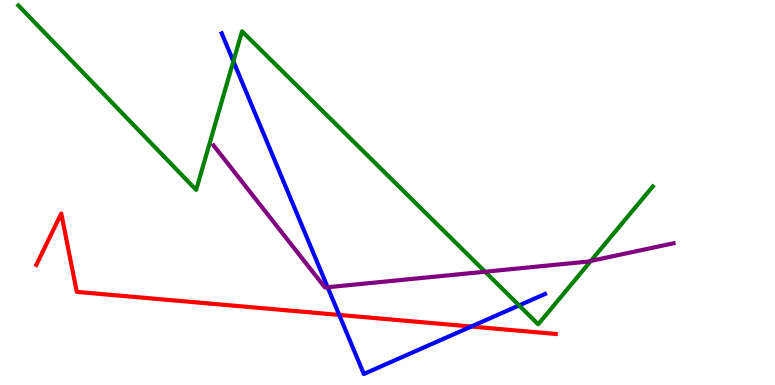[{'lines': ['blue', 'red'], 'intersections': [{'x': 4.38, 'y': 1.82}, {'x': 6.08, 'y': 1.52}]}, {'lines': ['green', 'red'], 'intersections': []}, {'lines': ['purple', 'red'], 'intersections': []}, {'lines': ['blue', 'green'], 'intersections': [{'x': 3.01, 'y': 8.41}, {'x': 6.7, 'y': 2.07}]}, {'lines': ['blue', 'purple'], 'intersections': [{'x': 4.23, 'y': 2.54}]}, {'lines': ['green', 'purple'], 'intersections': [{'x': 6.26, 'y': 2.94}, {'x': 7.62, 'y': 3.22}]}]